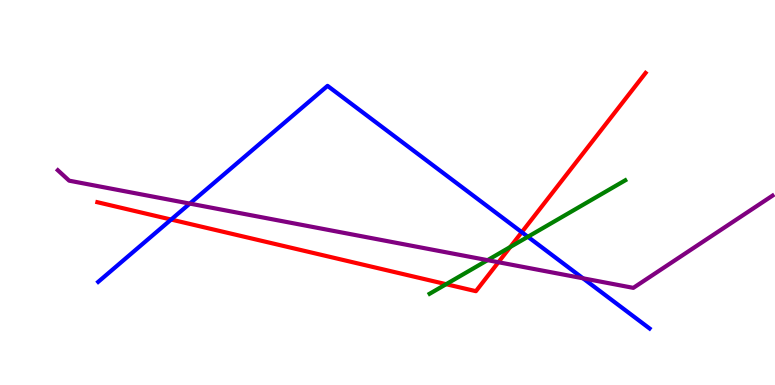[{'lines': ['blue', 'red'], 'intersections': [{'x': 2.21, 'y': 4.3}, {'x': 6.73, 'y': 3.97}]}, {'lines': ['green', 'red'], 'intersections': [{'x': 5.76, 'y': 2.62}, {'x': 6.58, 'y': 3.58}]}, {'lines': ['purple', 'red'], 'intersections': [{'x': 6.43, 'y': 3.19}]}, {'lines': ['blue', 'green'], 'intersections': [{'x': 6.81, 'y': 3.85}]}, {'lines': ['blue', 'purple'], 'intersections': [{'x': 2.45, 'y': 4.71}, {'x': 7.52, 'y': 2.77}]}, {'lines': ['green', 'purple'], 'intersections': [{'x': 6.29, 'y': 3.24}]}]